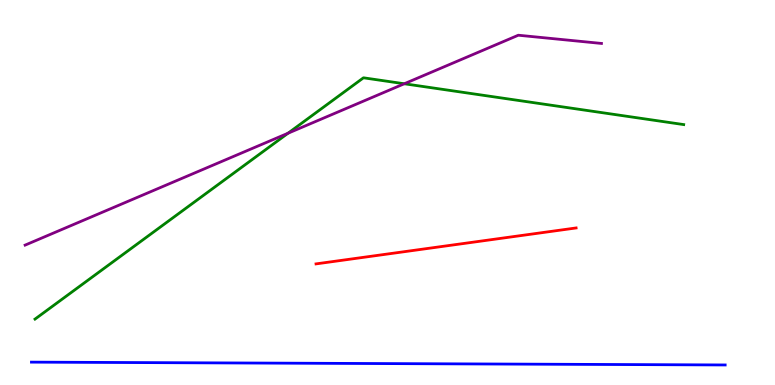[{'lines': ['blue', 'red'], 'intersections': []}, {'lines': ['green', 'red'], 'intersections': []}, {'lines': ['purple', 'red'], 'intersections': []}, {'lines': ['blue', 'green'], 'intersections': []}, {'lines': ['blue', 'purple'], 'intersections': []}, {'lines': ['green', 'purple'], 'intersections': [{'x': 3.72, 'y': 6.54}, {'x': 5.22, 'y': 7.82}]}]